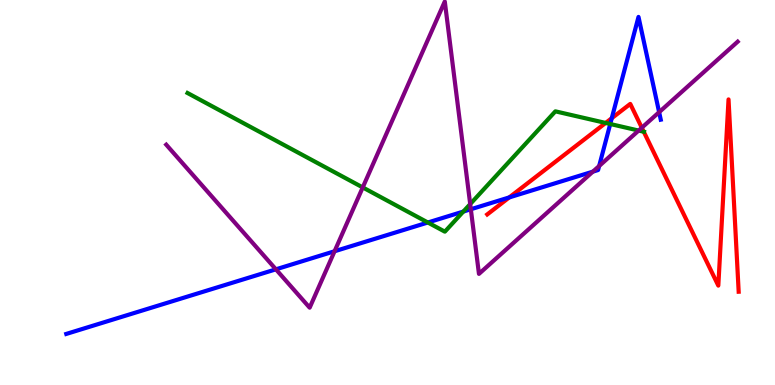[{'lines': ['blue', 'red'], 'intersections': [{'x': 6.57, 'y': 4.87}, {'x': 7.89, 'y': 6.93}]}, {'lines': ['green', 'red'], 'intersections': [{'x': 7.81, 'y': 6.81}, {'x': 8.31, 'y': 6.58}]}, {'lines': ['purple', 'red'], 'intersections': [{'x': 8.28, 'y': 6.68}]}, {'lines': ['blue', 'green'], 'intersections': [{'x': 5.52, 'y': 4.22}, {'x': 5.98, 'y': 4.5}, {'x': 7.87, 'y': 6.78}]}, {'lines': ['blue', 'purple'], 'intersections': [{'x': 3.56, 'y': 3.0}, {'x': 4.32, 'y': 3.47}, {'x': 6.08, 'y': 4.56}, {'x': 7.65, 'y': 5.54}, {'x': 7.73, 'y': 5.69}, {'x': 8.5, 'y': 7.09}]}, {'lines': ['green', 'purple'], 'intersections': [{'x': 4.68, 'y': 5.13}, {'x': 6.07, 'y': 4.7}, {'x': 8.24, 'y': 6.61}]}]